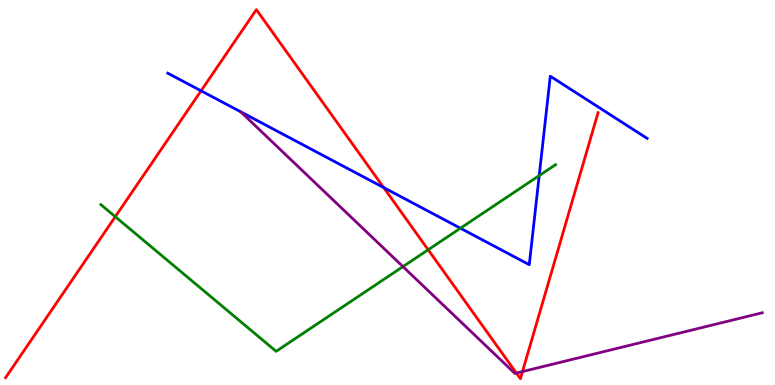[{'lines': ['blue', 'red'], 'intersections': [{'x': 2.59, 'y': 7.64}, {'x': 4.95, 'y': 5.13}]}, {'lines': ['green', 'red'], 'intersections': [{'x': 1.49, 'y': 4.37}, {'x': 5.52, 'y': 3.51}]}, {'lines': ['purple', 'red'], 'intersections': [{'x': 6.66, 'y': 0.31}, {'x': 6.74, 'y': 0.348}]}, {'lines': ['blue', 'green'], 'intersections': [{'x': 5.94, 'y': 4.07}, {'x': 6.96, 'y': 5.44}]}, {'lines': ['blue', 'purple'], 'intersections': []}, {'lines': ['green', 'purple'], 'intersections': [{'x': 5.2, 'y': 3.07}]}]